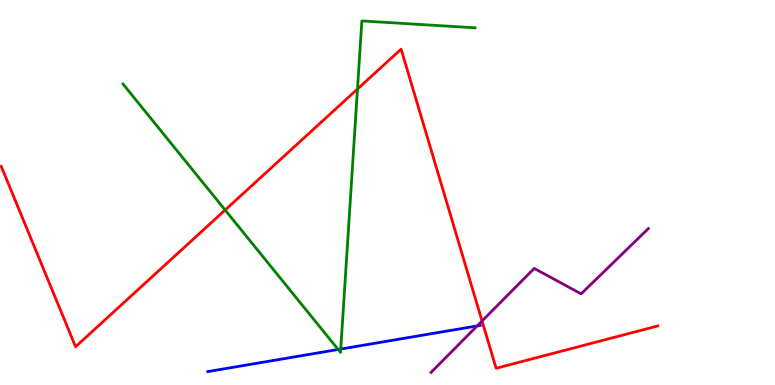[{'lines': ['blue', 'red'], 'intersections': []}, {'lines': ['green', 'red'], 'intersections': [{'x': 2.9, 'y': 4.54}, {'x': 4.61, 'y': 7.69}]}, {'lines': ['purple', 'red'], 'intersections': [{'x': 6.22, 'y': 1.66}]}, {'lines': ['blue', 'green'], 'intersections': [{'x': 4.36, 'y': 0.922}, {'x': 4.4, 'y': 0.934}]}, {'lines': ['blue', 'purple'], 'intersections': [{'x': 6.16, 'y': 1.53}]}, {'lines': ['green', 'purple'], 'intersections': []}]